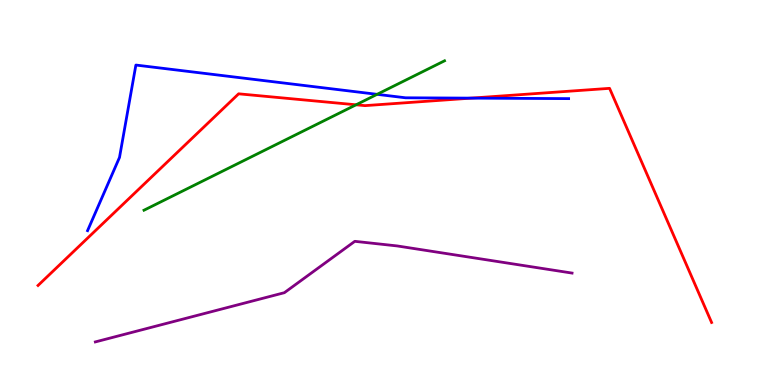[{'lines': ['blue', 'red'], 'intersections': [{'x': 6.08, 'y': 7.45}]}, {'lines': ['green', 'red'], 'intersections': [{'x': 4.59, 'y': 7.28}]}, {'lines': ['purple', 'red'], 'intersections': []}, {'lines': ['blue', 'green'], 'intersections': [{'x': 4.87, 'y': 7.55}]}, {'lines': ['blue', 'purple'], 'intersections': []}, {'lines': ['green', 'purple'], 'intersections': []}]